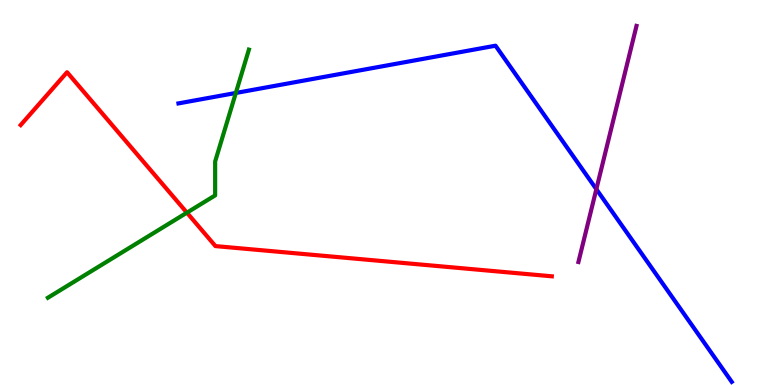[{'lines': ['blue', 'red'], 'intersections': []}, {'lines': ['green', 'red'], 'intersections': [{'x': 2.41, 'y': 4.48}]}, {'lines': ['purple', 'red'], 'intersections': []}, {'lines': ['blue', 'green'], 'intersections': [{'x': 3.04, 'y': 7.59}]}, {'lines': ['blue', 'purple'], 'intersections': [{'x': 7.69, 'y': 5.09}]}, {'lines': ['green', 'purple'], 'intersections': []}]